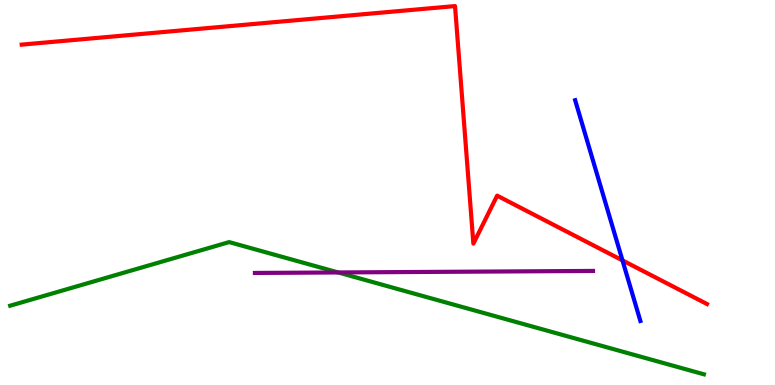[{'lines': ['blue', 'red'], 'intersections': [{'x': 8.03, 'y': 3.24}]}, {'lines': ['green', 'red'], 'intersections': []}, {'lines': ['purple', 'red'], 'intersections': []}, {'lines': ['blue', 'green'], 'intersections': []}, {'lines': ['blue', 'purple'], 'intersections': []}, {'lines': ['green', 'purple'], 'intersections': [{'x': 4.36, 'y': 2.92}]}]